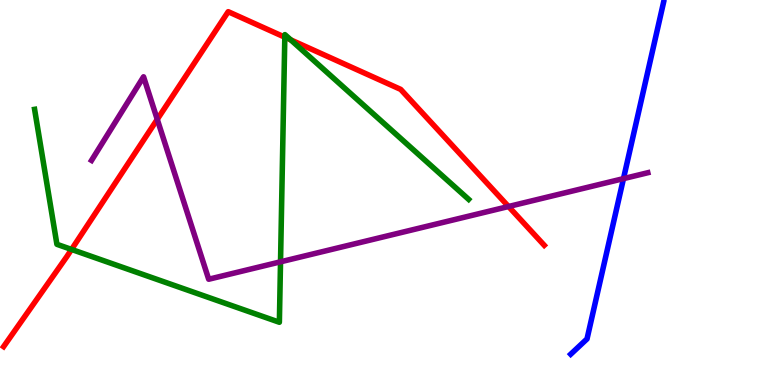[{'lines': ['blue', 'red'], 'intersections': []}, {'lines': ['green', 'red'], 'intersections': [{'x': 0.923, 'y': 3.52}, {'x': 3.68, 'y': 9.03}, {'x': 3.75, 'y': 8.96}]}, {'lines': ['purple', 'red'], 'intersections': [{'x': 2.03, 'y': 6.9}, {'x': 6.56, 'y': 4.64}]}, {'lines': ['blue', 'green'], 'intersections': []}, {'lines': ['blue', 'purple'], 'intersections': [{'x': 8.04, 'y': 5.36}]}, {'lines': ['green', 'purple'], 'intersections': [{'x': 3.62, 'y': 3.2}]}]